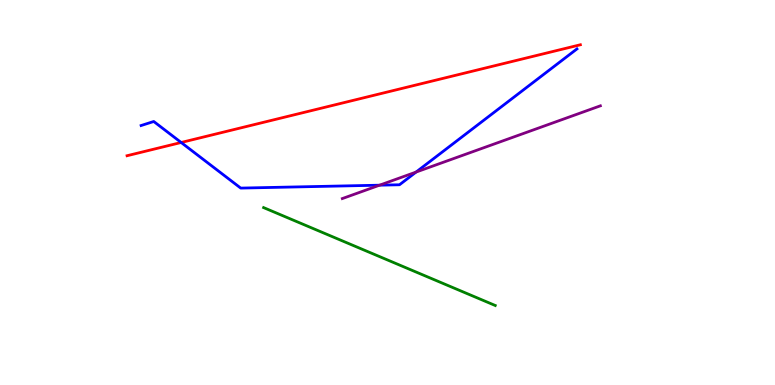[{'lines': ['blue', 'red'], 'intersections': [{'x': 2.34, 'y': 6.3}]}, {'lines': ['green', 'red'], 'intersections': []}, {'lines': ['purple', 'red'], 'intersections': []}, {'lines': ['blue', 'green'], 'intersections': []}, {'lines': ['blue', 'purple'], 'intersections': [{'x': 4.9, 'y': 5.19}, {'x': 5.37, 'y': 5.53}]}, {'lines': ['green', 'purple'], 'intersections': []}]